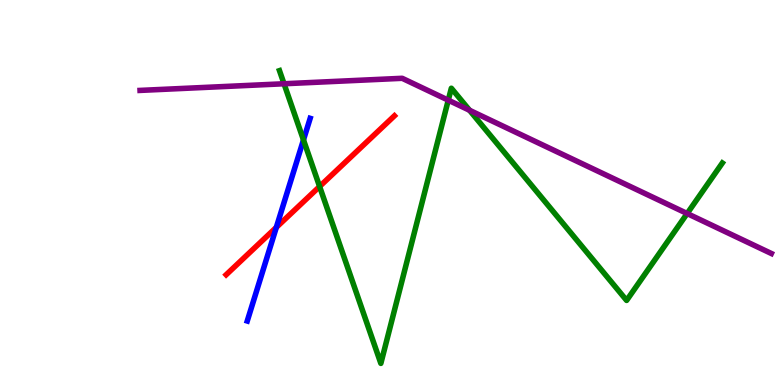[{'lines': ['blue', 'red'], 'intersections': [{'x': 3.57, 'y': 4.09}]}, {'lines': ['green', 'red'], 'intersections': [{'x': 4.12, 'y': 5.16}]}, {'lines': ['purple', 'red'], 'intersections': []}, {'lines': ['blue', 'green'], 'intersections': [{'x': 3.92, 'y': 6.37}]}, {'lines': ['blue', 'purple'], 'intersections': []}, {'lines': ['green', 'purple'], 'intersections': [{'x': 3.66, 'y': 7.82}, {'x': 5.78, 'y': 7.4}, {'x': 6.06, 'y': 7.14}, {'x': 8.87, 'y': 4.45}]}]